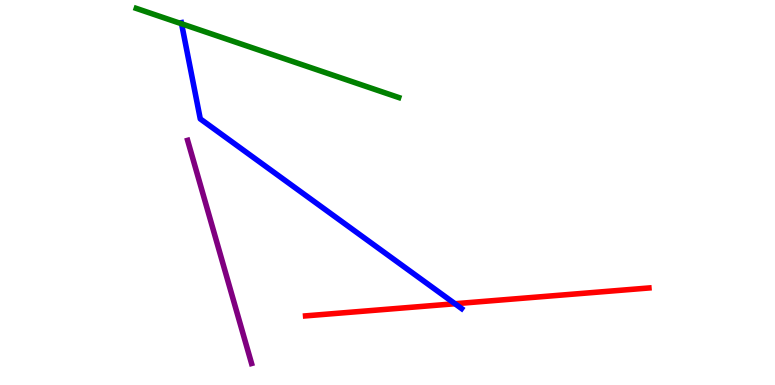[{'lines': ['blue', 'red'], 'intersections': [{'x': 5.87, 'y': 2.11}]}, {'lines': ['green', 'red'], 'intersections': []}, {'lines': ['purple', 'red'], 'intersections': []}, {'lines': ['blue', 'green'], 'intersections': [{'x': 2.34, 'y': 9.38}]}, {'lines': ['blue', 'purple'], 'intersections': []}, {'lines': ['green', 'purple'], 'intersections': []}]